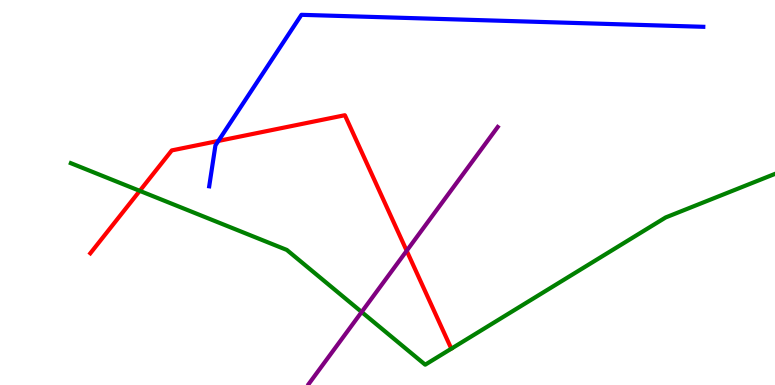[{'lines': ['blue', 'red'], 'intersections': [{'x': 2.82, 'y': 6.34}]}, {'lines': ['green', 'red'], 'intersections': [{'x': 1.8, 'y': 5.04}]}, {'lines': ['purple', 'red'], 'intersections': [{'x': 5.25, 'y': 3.49}]}, {'lines': ['blue', 'green'], 'intersections': []}, {'lines': ['blue', 'purple'], 'intersections': []}, {'lines': ['green', 'purple'], 'intersections': [{'x': 4.67, 'y': 1.9}]}]